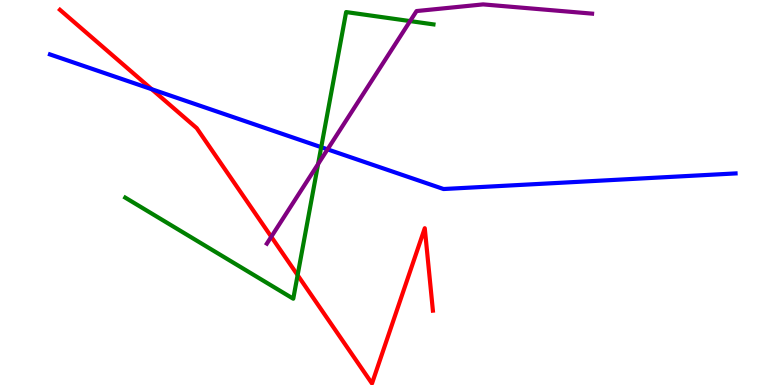[{'lines': ['blue', 'red'], 'intersections': [{'x': 1.96, 'y': 7.68}]}, {'lines': ['green', 'red'], 'intersections': [{'x': 3.84, 'y': 2.85}]}, {'lines': ['purple', 'red'], 'intersections': [{'x': 3.5, 'y': 3.85}]}, {'lines': ['blue', 'green'], 'intersections': [{'x': 4.14, 'y': 6.18}]}, {'lines': ['blue', 'purple'], 'intersections': [{'x': 4.23, 'y': 6.12}]}, {'lines': ['green', 'purple'], 'intersections': [{'x': 4.1, 'y': 5.74}, {'x': 5.29, 'y': 9.45}]}]